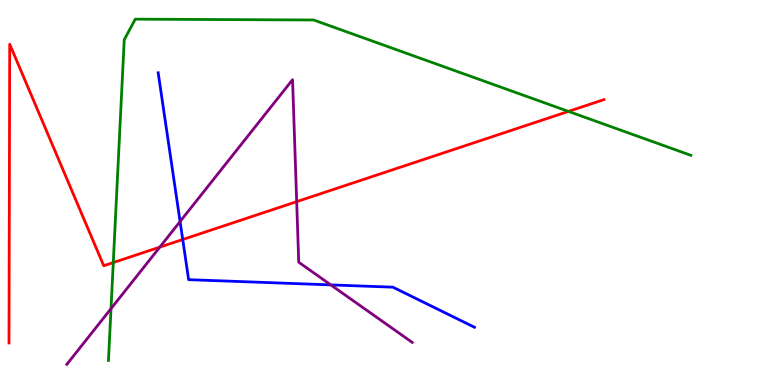[{'lines': ['blue', 'red'], 'intersections': [{'x': 2.36, 'y': 3.78}]}, {'lines': ['green', 'red'], 'intersections': [{'x': 1.46, 'y': 3.18}, {'x': 7.33, 'y': 7.11}]}, {'lines': ['purple', 'red'], 'intersections': [{'x': 2.06, 'y': 3.58}, {'x': 3.83, 'y': 4.76}]}, {'lines': ['blue', 'green'], 'intersections': []}, {'lines': ['blue', 'purple'], 'intersections': [{'x': 2.32, 'y': 4.25}, {'x': 4.27, 'y': 2.6}]}, {'lines': ['green', 'purple'], 'intersections': [{'x': 1.43, 'y': 1.98}]}]